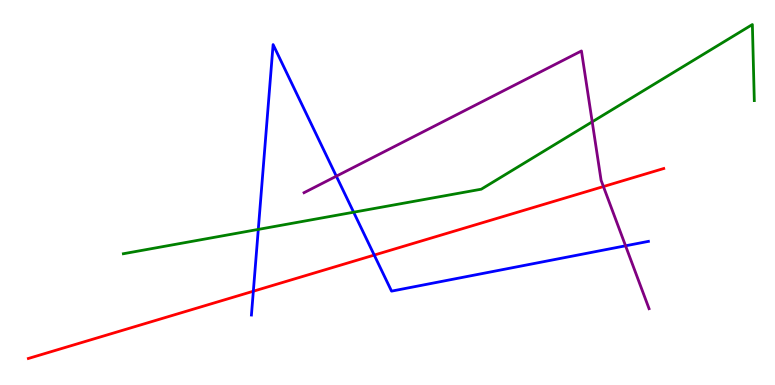[{'lines': ['blue', 'red'], 'intersections': [{'x': 3.27, 'y': 2.44}, {'x': 4.83, 'y': 3.37}]}, {'lines': ['green', 'red'], 'intersections': []}, {'lines': ['purple', 'red'], 'intersections': [{'x': 7.79, 'y': 5.15}]}, {'lines': ['blue', 'green'], 'intersections': [{'x': 3.33, 'y': 4.04}, {'x': 4.56, 'y': 4.49}]}, {'lines': ['blue', 'purple'], 'intersections': [{'x': 4.34, 'y': 5.42}, {'x': 8.07, 'y': 3.62}]}, {'lines': ['green', 'purple'], 'intersections': [{'x': 7.64, 'y': 6.84}]}]